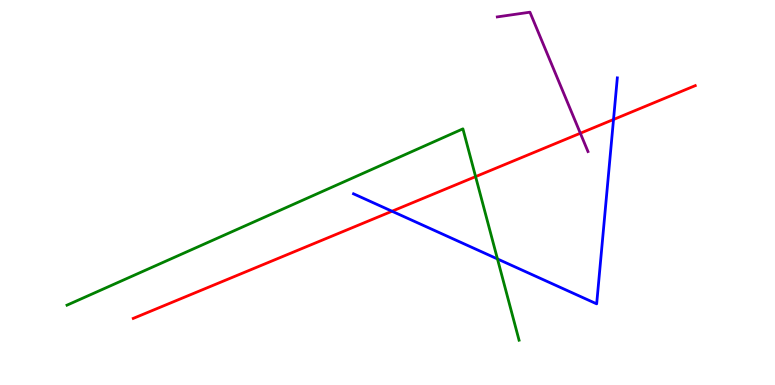[{'lines': ['blue', 'red'], 'intersections': [{'x': 5.06, 'y': 4.51}, {'x': 7.92, 'y': 6.9}]}, {'lines': ['green', 'red'], 'intersections': [{'x': 6.14, 'y': 5.41}]}, {'lines': ['purple', 'red'], 'intersections': [{'x': 7.49, 'y': 6.54}]}, {'lines': ['blue', 'green'], 'intersections': [{'x': 6.42, 'y': 3.27}]}, {'lines': ['blue', 'purple'], 'intersections': []}, {'lines': ['green', 'purple'], 'intersections': []}]